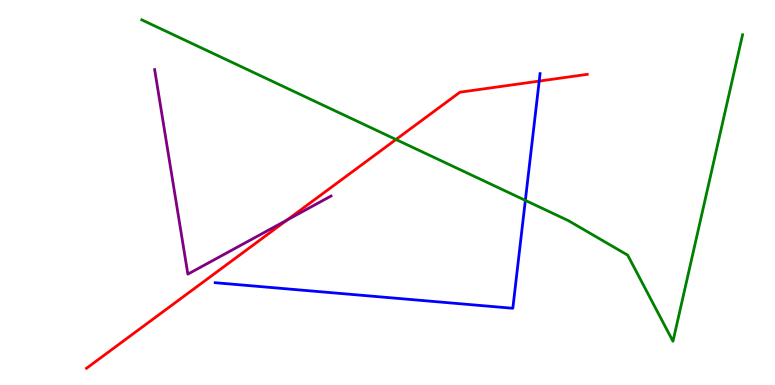[{'lines': ['blue', 'red'], 'intersections': [{'x': 6.96, 'y': 7.89}]}, {'lines': ['green', 'red'], 'intersections': [{'x': 5.11, 'y': 6.38}]}, {'lines': ['purple', 'red'], 'intersections': [{'x': 3.7, 'y': 4.28}]}, {'lines': ['blue', 'green'], 'intersections': [{'x': 6.78, 'y': 4.8}]}, {'lines': ['blue', 'purple'], 'intersections': []}, {'lines': ['green', 'purple'], 'intersections': []}]